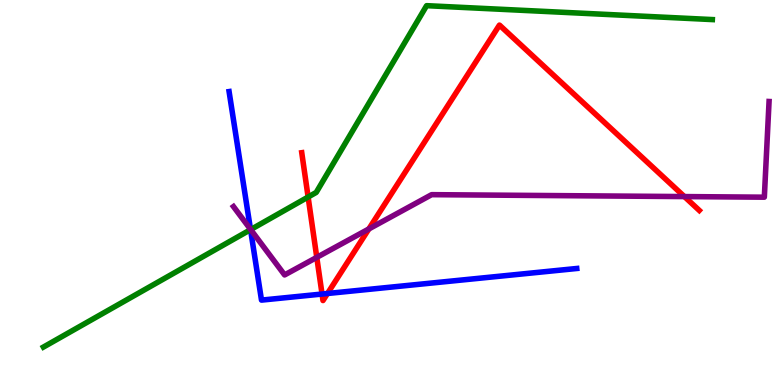[{'lines': ['blue', 'red'], 'intersections': [{'x': 4.16, 'y': 2.36}, {'x': 4.23, 'y': 2.38}]}, {'lines': ['green', 'red'], 'intersections': [{'x': 3.98, 'y': 4.88}]}, {'lines': ['purple', 'red'], 'intersections': [{'x': 4.09, 'y': 3.32}, {'x': 4.76, 'y': 4.05}, {'x': 8.83, 'y': 4.89}]}, {'lines': ['blue', 'green'], 'intersections': [{'x': 3.23, 'y': 4.03}]}, {'lines': ['blue', 'purple'], 'intersections': [{'x': 3.23, 'y': 4.04}]}, {'lines': ['green', 'purple'], 'intersections': [{'x': 3.23, 'y': 4.04}]}]